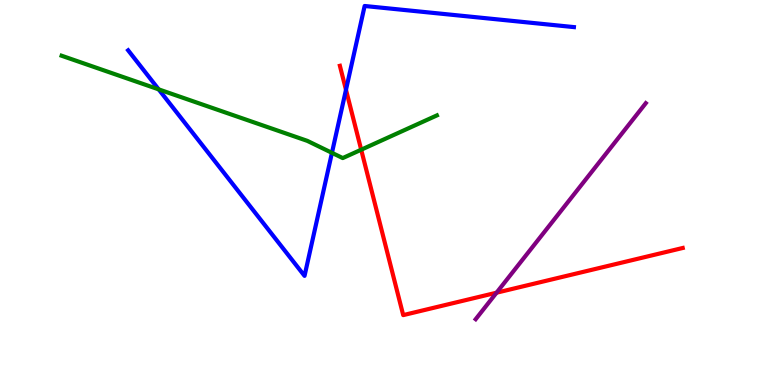[{'lines': ['blue', 'red'], 'intersections': [{'x': 4.46, 'y': 7.67}]}, {'lines': ['green', 'red'], 'intersections': [{'x': 4.66, 'y': 6.11}]}, {'lines': ['purple', 'red'], 'intersections': [{'x': 6.41, 'y': 2.4}]}, {'lines': ['blue', 'green'], 'intersections': [{'x': 2.05, 'y': 7.68}, {'x': 4.28, 'y': 6.03}]}, {'lines': ['blue', 'purple'], 'intersections': []}, {'lines': ['green', 'purple'], 'intersections': []}]